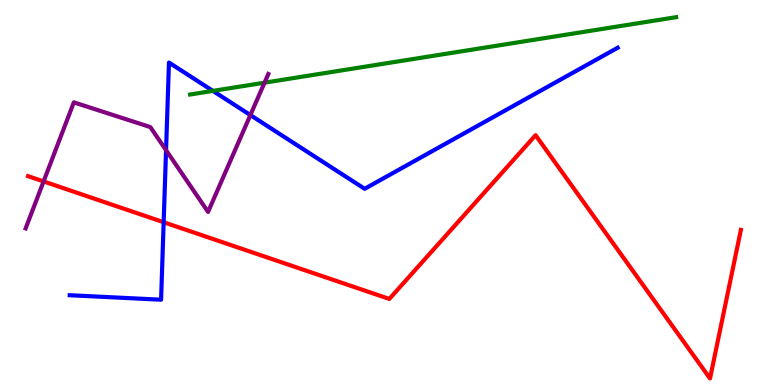[{'lines': ['blue', 'red'], 'intersections': [{'x': 2.11, 'y': 4.23}]}, {'lines': ['green', 'red'], 'intersections': []}, {'lines': ['purple', 'red'], 'intersections': [{'x': 0.563, 'y': 5.29}]}, {'lines': ['blue', 'green'], 'intersections': [{'x': 2.75, 'y': 7.64}]}, {'lines': ['blue', 'purple'], 'intersections': [{'x': 2.14, 'y': 6.1}, {'x': 3.23, 'y': 7.01}]}, {'lines': ['green', 'purple'], 'intersections': [{'x': 3.41, 'y': 7.85}]}]